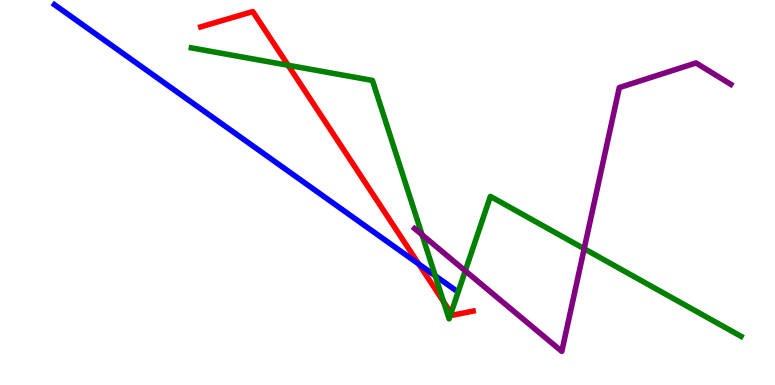[{'lines': ['blue', 'red'], 'intersections': [{'x': 5.4, 'y': 3.14}]}, {'lines': ['green', 'red'], 'intersections': [{'x': 3.72, 'y': 8.3}, {'x': 5.72, 'y': 2.16}, {'x': 5.82, 'y': 1.87}]}, {'lines': ['purple', 'red'], 'intersections': []}, {'lines': ['blue', 'green'], 'intersections': [{'x': 5.62, 'y': 2.84}]}, {'lines': ['blue', 'purple'], 'intersections': []}, {'lines': ['green', 'purple'], 'intersections': [{'x': 5.45, 'y': 3.9}, {'x': 6.0, 'y': 2.97}, {'x': 7.54, 'y': 3.54}]}]